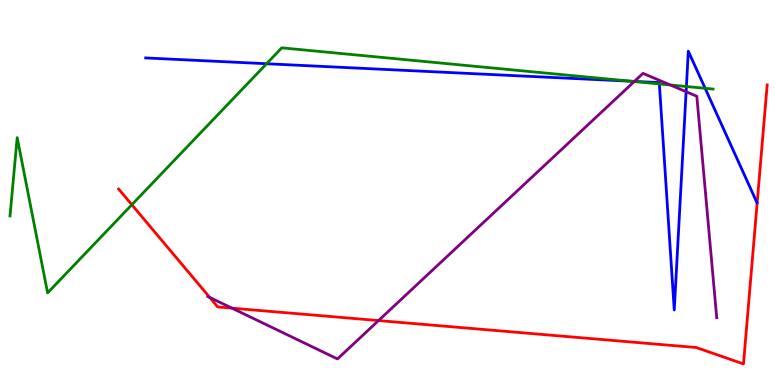[{'lines': ['blue', 'red'], 'intersections': []}, {'lines': ['green', 'red'], 'intersections': [{'x': 1.7, 'y': 4.68}]}, {'lines': ['purple', 'red'], 'intersections': [{'x': 2.71, 'y': 2.27}, {'x': 2.99, 'y': 2.0}, {'x': 4.88, 'y': 1.67}]}, {'lines': ['blue', 'green'], 'intersections': [{'x': 3.44, 'y': 8.34}, {'x': 8.14, 'y': 7.89}, {'x': 8.51, 'y': 7.82}, {'x': 8.86, 'y': 7.75}, {'x': 9.1, 'y': 7.71}]}, {'lines': ['blue', 'purple'], 'intersections': [{'x': 8.19, 'y': 7.89}, {'x': 8.85, 'y': 7.62}]}, {'lines': ['green', 'purple'], 'intersections': [{'x': 8.18, 'y': 7.88}, {'x': 8.65, 'y': 7.79}]}]